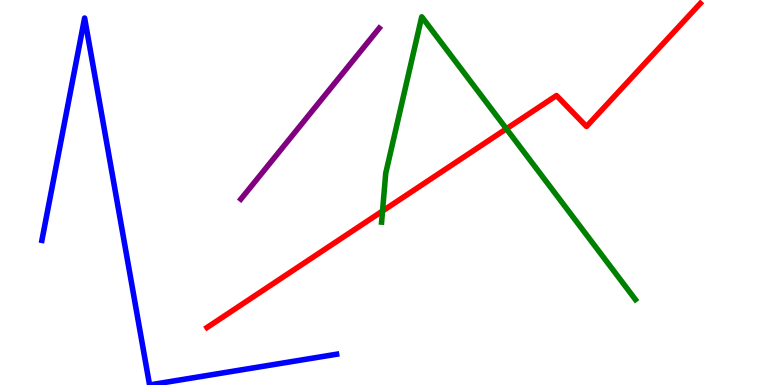[{'lines': ['blue', 'red'], 'intersections': []}, {'lines': ['green', 'red'], 'intersections': [{'x': 4.94, 'y': 4.52}, {'x': 6.53, 'y': 6.65}]}, {'lines': ['purple', 'red'], 'intersections': []}, {'lines': ['blue', 'green'], 'intersections': []}, {'lines': ['blue', 'purple'], 'intersections': []}, {'lines': ['green', 'purple'], 'intersections': []}]